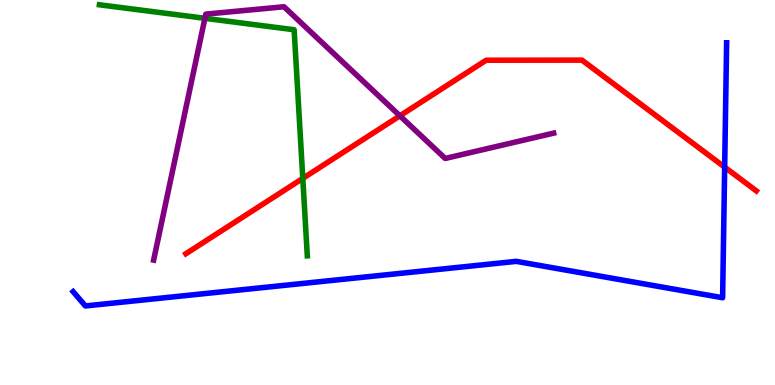[{'lines': ['blue', 'red'], 'intersections': [{'x': 9.35, 'y': 5.66}]}, {'lines': ['green', 'red'], 'intersections': [{'x': 3.91, 'y': 5.37}]}, {'lines': ['purple', 'red'], 'intersections': [{'x': 5.16, 'y': 6.99}]}, {'lines': ['blue', 'green'], 'intersections': []}, {'lines': ['blue', 'purple'], 'intersections': []}, {'lines': ['green', 'purple'], 'intersections': [{'x': 2.64, 'y': 9.52}]}]